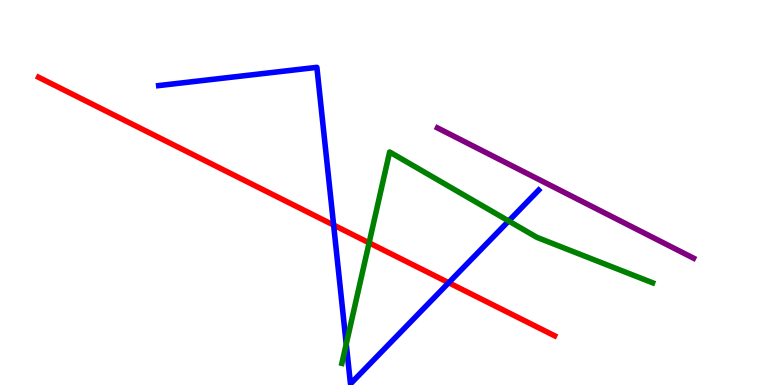[{'lines': ['blue', 'red'], 'intersections': [{'x': 4.3, 'y': 4.15}, {'x': 5.79, 'y': 2.66}]}, {'lines': ['green', 'red'], 'intersections': [{'x': 4.76, 'y': 3.69}]}, {'lines': ['purple', 'red'], 'intersections': []}, {'lines': ['blue', 'green'], 'intersections': [{'x': 4.47, 'y': 1.06}, {'x': 6.56, 'y': 4.26}]}, {'lines': ['blue', 'purple'], 'intersections': []}, {'lines': ['green', 'purple'], 'intersections': []}]